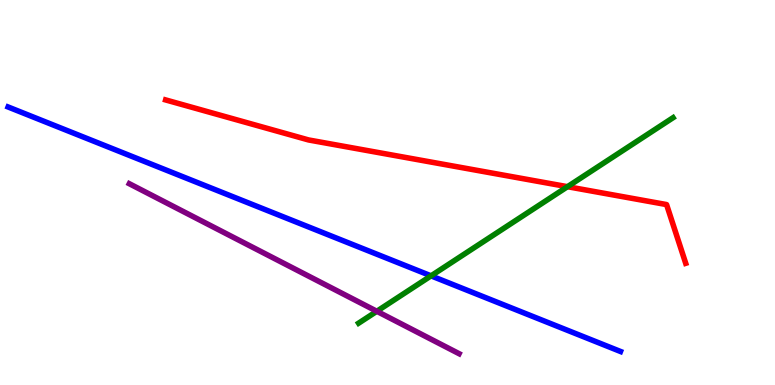[{'lines': ['blue', 'red'], 'intersections': []}, {'lines': ['green', 'red'], 'intersections': [{'x': 7.32, 'y': 5.15}]}, {'lines': ['purple', 'red'], 'intersections': []}, {'lines': ['blue', 'green'], 'intersections': [{'x': 5.56, 'y': 2.84}]}, {'lines': ['blue', 'purple'], 'intersections': []}, {'lines': ['green', 'purple'], 'intersections': [{'x': 4.86, 'y': 1.91}]}]